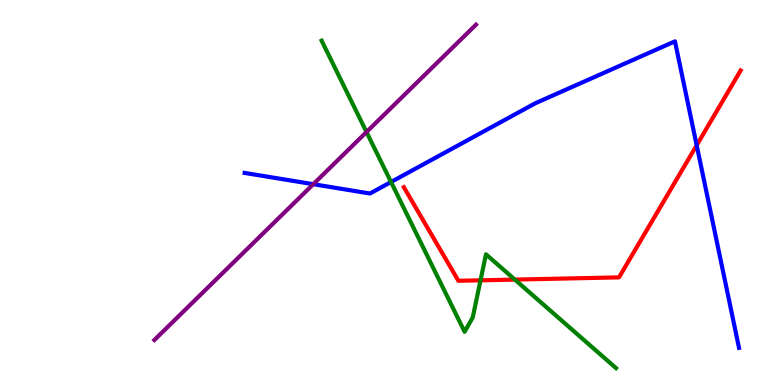[{'lines': ['blue', 'red'], 'intersections': [{'x': 8.99, 'y': 6.23}]}, {'lines': ['green', 'red'], 'intersections': [{'x': 6.2, 'y': 2.72}, {'x': 6.64, 'y': 2.74}]}, {'lines': ['purple', 'red'], 'intersections': []}, {'lines': ['blue', 'green'], 'intersections': [{'x': 5.05, 'y': 5.27}]}, {'lines': ['blue', 'purple'], 'intersections': [{'x': 4.04, 'y': 5.22}]}, {'lines': ['green', 'purple'], 'intersections': [{'x': 4.73, 'y': 6.57}]}]